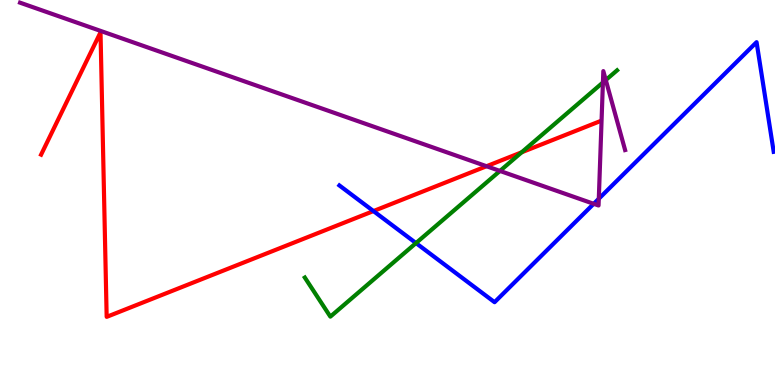[{'lines': ['blue', 'red'], 'intersections': [{'x': 4.82, 'y': 4.52}]}, {'lines': ['green', 'red'], 'intersections': [{'x': 6.73, 'y': 6.04}]}, {'lines': ['purple', 'red'], 'intersections': [{'x': 6.28, 'y': 5.68}]}, {'lines': ['blue', 'green'], 'intersections': [{'x': 5.37, 'y': 3.69}]}, {'lines': ['blue', 'purple'], 'intersections': [{'x': 7.66, 'y': 4.71}, {'x': 7.73, 'y': 4.84}]}, {'lines': ['green', 'purple'], 'intersections': [{'x': 6.45, 'y': 5.56}, {'x': 7.78, 'y': 7.86}, {'x': 7.82, 'y': 7.92}]}]